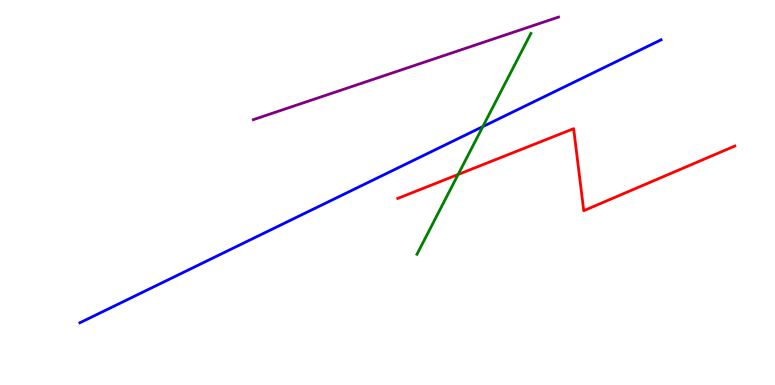[{'lines': ['blue', 'red'], 'intersections': []}, {'lines': ['green', 'red'], 'intersections': [{'x': 5.91, 'y': 5.47}]}, {'lines': ['purple', 'red'], 'intersections': []}, {'lines': ['blue', 'green'], 'intersections': [{'x': 6.23, 'y': 6.71}]}, {'lines': ['blue', 'purple'], 'intersections': []}, {'lines': ['green', 'purple'], 'intersections': []}]